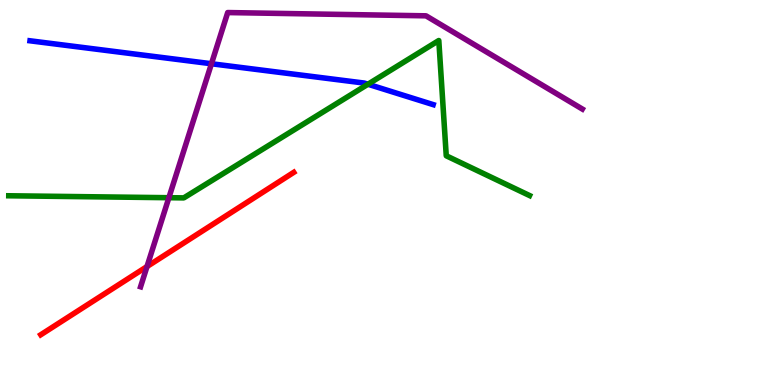[{'lines': ['blue', 'red'], 'intersections': []}, {'lines': ['green', 'red'], 'intersections': []}, {'lines': ['purple', 'red'], 'intersections': [{'x': 1.9, 'y': 3.08}]}, {'lines': ['blue', 'green'], 'intersections': [{'x': 4.75, 'y': 7.81}]}, {'lines': ['blue', 'purple'], 'intersections': [{'x': 2.73, 'y': 8.34}]}, {'lines': ['green', 'purple'], 'intersections': [{'x': 2.18, 'y': 4.86}]}]